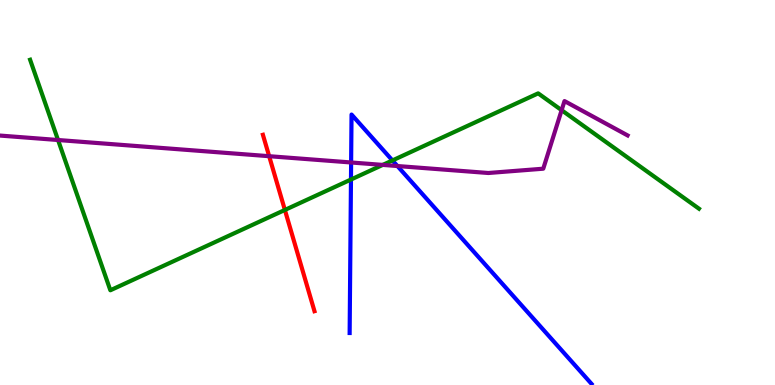[{'lines': ['blue', 'red'], 'intersections': []}, {'lines': ['green', 'red'], 'intersections': [{'x': 3.68, 'y': 4.55}]}, {'lines': ['purple', 'red'], 'intersections': [{'x': 3.47, 'y': 5.94}]}, {'lines': ['blue', 'green'], 'intersections': [{'x': 4.53, 'y': 5.34}, {'x': 5.06, 'y': 5.83}]}, {'lines': ['blue', 'purple'], 'intersections': [{'x': 4.53, 'y': 5.78}, {'x': 5.13, 'y': 5.69}]}, {'lines': ['green', 'purple'], 'intersections': [{'x': 0.749, 'y': 6.36}, {'x': 4.94, 'y': 5.72}, {'x': 7.25, 'y': 7.14}]}]